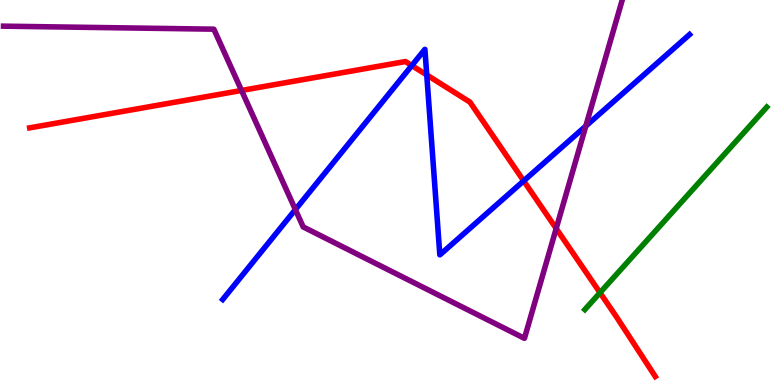[{'lines': ['blue', 'red'], 'intersections': [{'x': 5.31, 'y': 8.3}, {'x': 5.51, 'y': 8.05}, {'x': 6.76, 'y': 5.3}]}, {'lines': ['green', 'red'], 'intersections': [{'x': 7.74, 'y': 2.4}]}, {'lines': ['purple', 'red'], 'intersections': [{'x': 3.12, 'y': 7.65}, {'x': 7.18, 'y': 4.06}]}, {'lines': ['blue', 'green'], 'intersections': []}, {'lines': ['blue', 'purple'], 'intersections': [{'x': 3.81, 'y': 4.56}, {'x': 7.56, 'y': 6.73}]}, {'lines': ['green', 'purple'], 'intersections': []}]